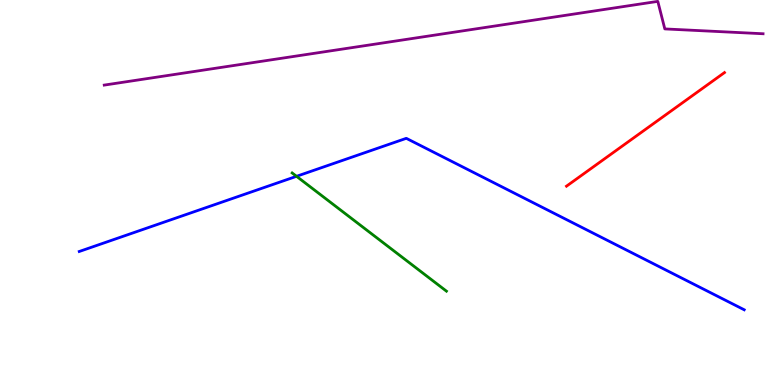[{'lines': ['blue', 'red'], 'intersections': []}, {'lines': ['green', 'red'], 'intersections': []}, {'lines': ['purple', 'red'], 'intersections': []}, {'lines': ['blue', 'green'], 'intersections': [{'x': 3.83, 'y': 5.42}]}, {'lines': ['blue', 'purple'], 'intersections': []}, {'lines': ['green', 'purple'], 'intersections': []}]